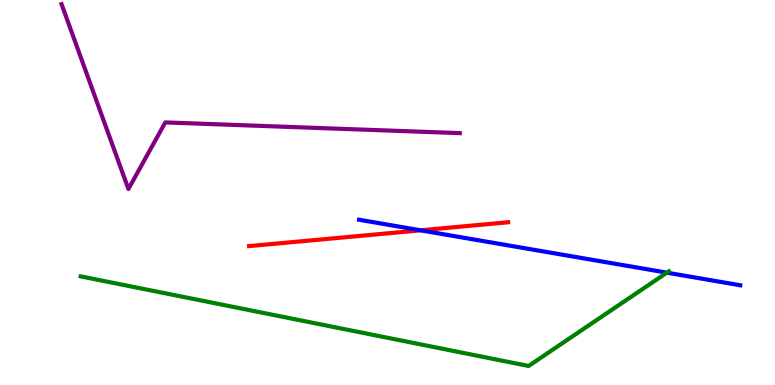[{'lines': ['blue', 'red'], 'intersections': [{'x': 5.43, 'y': 4.02}]}, {'lines': ['green', 'red'], 'intersections': []}, {'lines': ['purple', 'red'], 'intersections': []}, {'lines': ['blue', 'green'], 'intersections': [{'x': 8.6, 'y': 2.92}]}, {'lines': ['blue', 'purple'], 'intersections': []}, {'lines': ['green', 'purple'], 'intersections': []}]